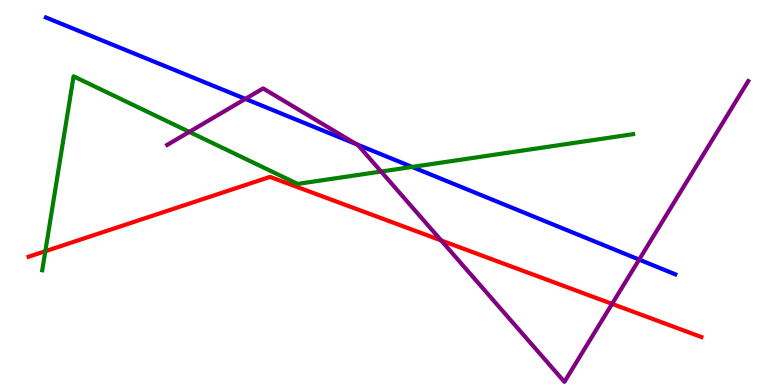[{'lines': ['blue', 'red'], 'intersections': []}, {'lines': ['green', 'red'], 'intersections': [{'x': 0.585, 'y': 3.48}]}, {'lines': ['purple', 'red'], 'intersections': [{'x': 5.69, 'y': 3.76}, {'x': 7.9, 'y': 2.11}]}, {'lines': ['blue', 'green'], 'intersections': [{'x': 5.32, 'y': 5.66}]}, {'lines': ['blue', 'purple'], 'intersections': [{'x': 3.17, 'y': 7.43}, {'x': 4.6, 'y': 6.26}, {'x': 8.25, 'y': 3.26}]}, {'lines': ['green', 'purple'], 'intersections': [{'x': 2.44, 'y': 6.57}, {'x': 4.92, 'y': 5.54}]}]